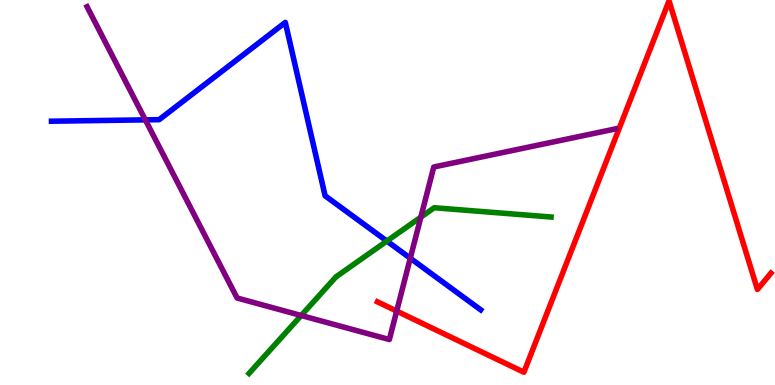[{'lines': ['blue', 'red'], 'intersections': []}, {'lines': ['green', 'red'], 'intersections': []}, {'lines': ['purple', 'red'], 'intersections': [{'x': 5.12, 'y': 1.92}]}, {'lines': ['blue', 'green'], 'intersections': [{'x': 4.99, 'y': 3.74}]}, {'lines': ['blue', 'purple'], 'intersections': [{'x': 1.88, 'y': 6.89}, {'x': 5.29, 'y': 3.29}]}, {'lines': ['green', 'purple'], 'intersections': [{'x': 3.89, 'y': 1.81}, {'x': 5.43, 'y': 4.36}]}]